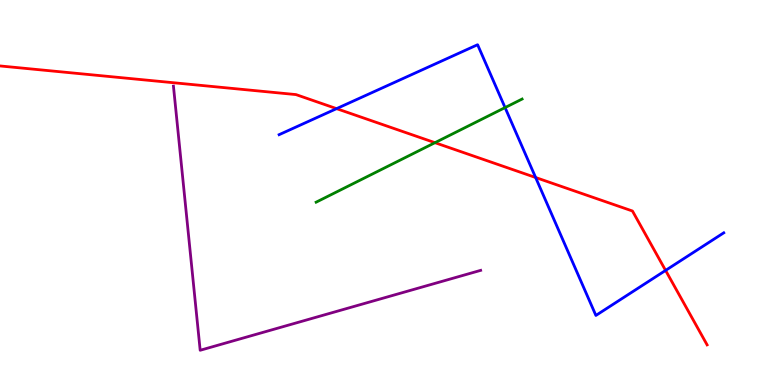[{'lines': ['blue', 'red'], 'intersections': [{'x': 4.34, 'y': 7.18}, {'x': 6.91, 'y': 5.39}, {'x': 8.59, 'y': 2.98}]}, {'lines': ['green', 'red'], 'intersections': [{'x': 5.61, 'y': 6.29}]}, {'lines': ['purple', 'red'], 'intersections': []}, {'lines': ['blue', 'green'], 'intersections': [{'x': 6.52, 'y': 7.21}]}, {'lines': ['blue', 'purple'], 'intersections': []}, {'lines': ['green', 'purple'], 'intersections': []}]